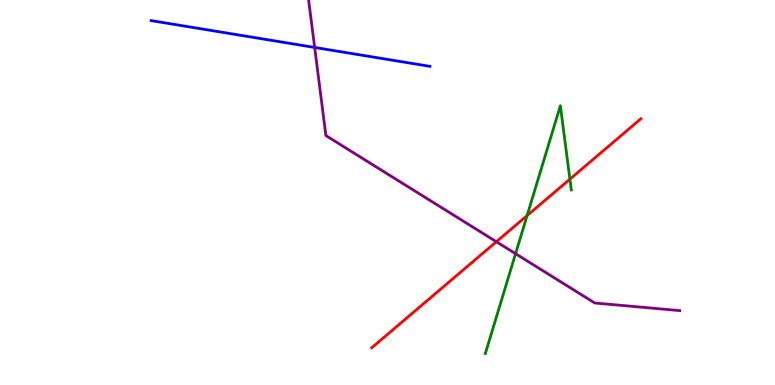[{'lines': ['blue', 'red'], 'intersections': []}, {'lines': ['green', 'red'], 'intersections': [{'x': 6.8, 'y': 4.4}, {'x': 7.35, 'y': 5.35}]}, {'lines': ['purple', 'red'], 'intersections': [{'x': 6.4, 'y': 3.72}]}, {'lines': ['blue', 'green'], 'intersections': []}, {'lines': ['blue', 'purple'], 'intersections': [{'x': 4.06, 'y': 8.77}]}, {'lines': ['green', 'purple'], 'intersections': [{'x': 6.65, 'y': 3.41}]}]